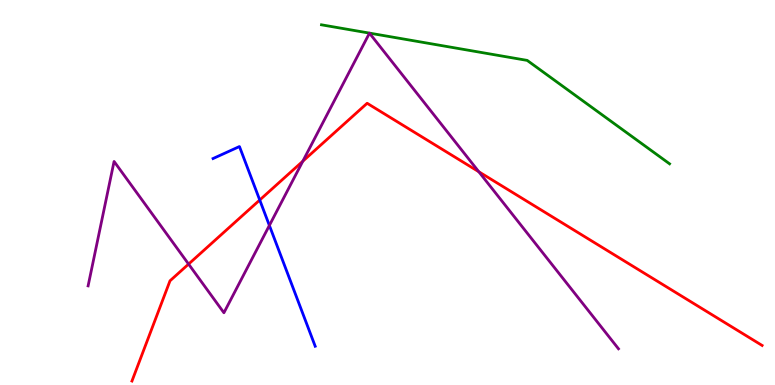[{'lines': ['blue', 'red'], 'intersections': [{'x': 3.35, 'y': 4.8}]}, {'lines': ['green', 'red'], 'intersections': []}, {'lines': ['purple', 'red'], 'intersections': [{'x': 2.43, 'y': 3.14}, {'x': 3.91, 'y': 5.81}, {'x': 6.18, 'y': 5.54}]}, {'lines': ['blue', 'green'], 'intersections': []}, {'lines': ['blue', 'purple'], 'intersections': [{'x': 3.48, 'y': 4.14}]}, {'lines': ['green', 'purple'], 'intersections': []}]